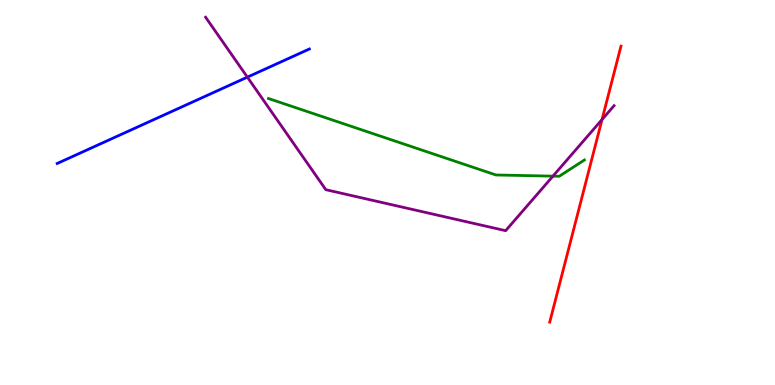[{'lines': ['blue', 'red'], 'intersections': []}, {'lines': ['green', 'red'], 'intersections': []}, {'lines': ['purple', 'red'], 'intersections': [{'x': 7.77, 'y': 6.89}]}, {'lines': ['blue', 'green'], 'intersections': []}, {'lines': ['blue', 'purple'], 'intersections': [{'x': 3.19, 'y': 8.0}]}, {'lines': ['green', 'purple'], 'intersections': [{'x': 7.13, 'y': 5.42}]}]